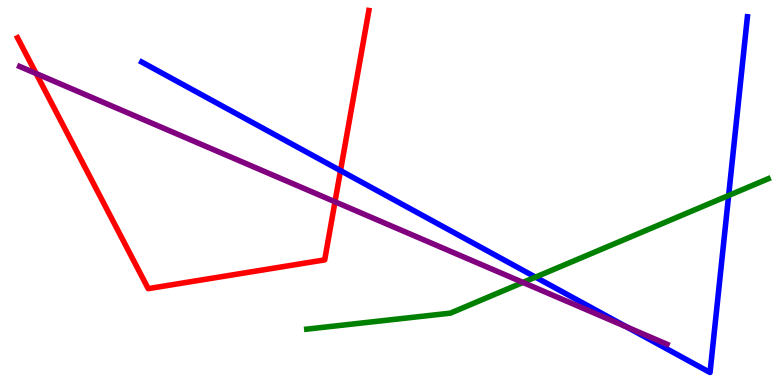[{'lines': ['blue', 'red'], 'intersections': [{'x': 4.39, 'y': 5.57}]}, {'lines': ['green', 'red'], 'intersections': []}, {'lines': ['purple', 'red'], 'intersections': [{'x': 0.466, 'y': 8.09}, {'x': 4.32, 'y': 4.76}]}, {'lines': ['blue', 'green'], 'intersections': [{'x': 6.91, 'y': 2.8}, {'x': 9.4, 'y': 4.92}]}, {'lines': ['blue', 'purple'], 'intersections': [{'x': 8.09, 'y': 1.51}]}, {'lines': ['green', 'purple'], 'intersections': [{'x': 6.75, 'y': 2.66}]}]